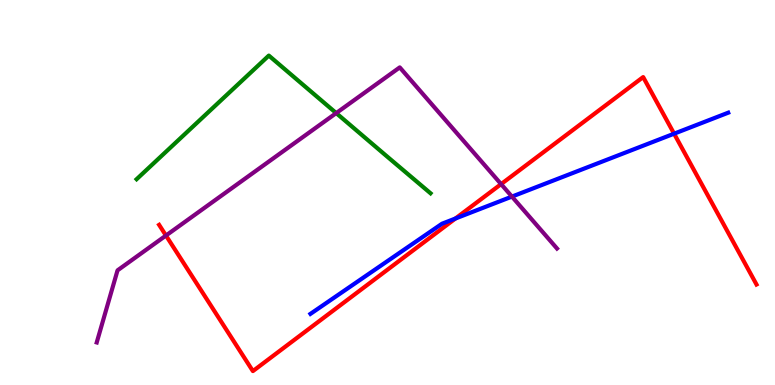[{'lines': ['blue', 'red'], 'intersections': [{'x': 5.88, 'y': 4.32}, {'x': 8.7, 'y': 6.53}]}, {'lines': ['green', 'red'], 'intersections': []}, {'lines': ['purple', 'red'], 'intersections': [{'x': 2.14, 'y': 3.88}, {'x': 6.47, 'y': 5.22}]}, {'lines': ['blue', 'green'], 'intersections': []}, {'lines': ['blue', 'purple'], 'intersections': [{'x': 6.61, 'y': 4.89}]}, {'lines': ['green', 'purple'], 'intersections': [{'x': 4.34, 'y': 7.06}]}]